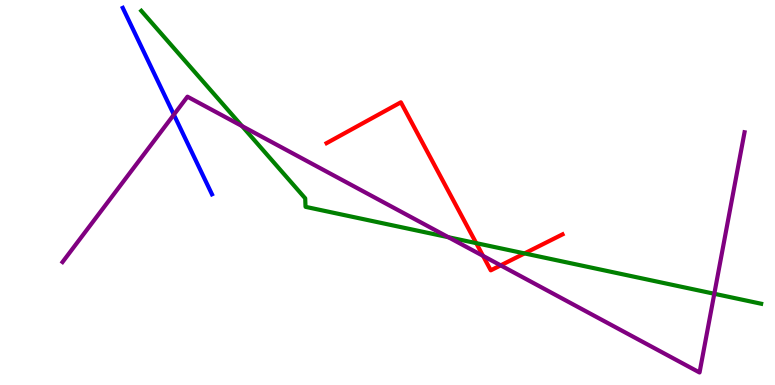[{'lines': ['blue', 'red'], 'intersections': []}, {'lines': ['green', 'red'], 'intersections': [{'x': 6.14, 'y': 3.68}, {'x': 6.77, 'y': 3.42}]}, {'lines': ['purple', 'red'], 'intersections': [{'x': 6.23, 'y': 3.35}, {'x': 6.46, 'y': 3.11}]}, {'lines': ['blue', 'green'], 'intersections': []}, {'lines': ['blue', 'purple'], 'intersections': [{'x': 2.24, 'y': 7.02}]}, {'lines': ['green', 'purple'], 'intersections': [{'x': 3.12, 'y': 6.73}, {'x': 5.79, 'y': 3.84}, {'x': 9.22, 'y': 2.37}]}]